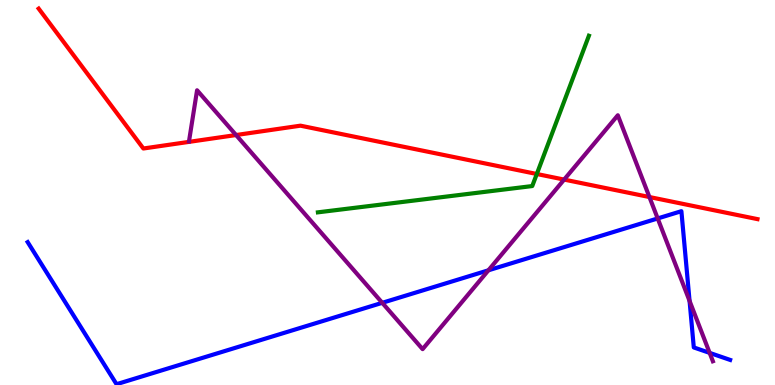[{'lines': ['blue', 'red'], 'intersections': []}, {'lines': ['green', 'red'], 'intersections': [{'x': 6.93, 'y': 5.48}]}, {'lines': ['purple', 'red'], 'intersections': [{'x': 3.05, 'y': 6.49}, {'x': 7.28, 'y': 5.34}, {'x': 8.38, 'y': 4.88}]}, {'lines': ['blue', 'green'], 'intersections': []}, {'lines': ['blue', 'purple'], 'intersections': [{'x': 4.93, 'y': 2.13}, {'x': 6.3, 'y': 2.98}, {'x': 8.49, 'y': 4.33}, {'x': 8.9, 'y': 2.18}, {'x': 9.16, 'y': 0.834}]}, {'lines': ['green', 'purple'], 'intersections': []}]